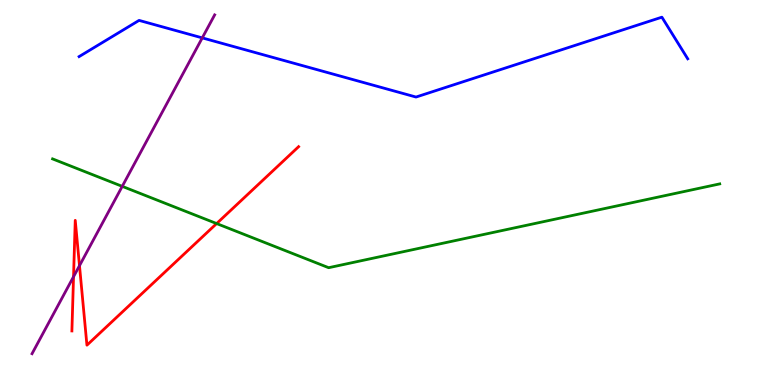[{'lines': ['blue', 'red'], 'intersections': []}, {'lines': ['green', 'red'], 'intersections': [{'x': 2.8, 'y': 4.19}]}, {'lines': ['purple', 'red'], 'intersections': [{'x': 0.949, 'y': 2.81}, {'x': 1.03, 'y': 3.1}]}, {'lines': ['blue', 'green'], 'intersections': []}, {'lines': ['blue', 'purple'], 'intersections': [{'x': 2.61, 'y': 9.02}]}, {'lines': ['green', 'purple'], 'intersections': [{'x': 1.58, 'y': 5.16}]}]